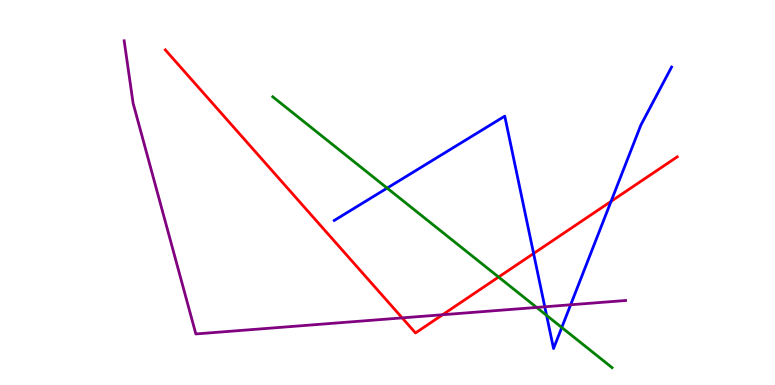[{'lines': ['blue', 'red'], 'intersections': [{'x': 6.89, 'y': 3.42}, {'x': 7.88, 'y': 4.77}]}, {'lines': ['green', 'red'], 'intersections': [{'x': 6.43, 'y': 2.8}]}, {'lines': ['purple', 'red'], 'intersections': [{'x': 5.19, 'y': 1.74}, {'x': 5.71, 'y': 1.82}]}, {'lines': ['blue', 'green'], 'intersections': [{'x': 5.0, 'y': 5.11}, {'x': 7.05, 'y': 1.81}, {'x': 7.25, 'y': 1.49}]}, {'lines': ['blue', 'purple'], 'intersections': [{'x': 7.03, 'y': 2.03}, {'x': 7.36, 'y': 2.08}]}, {'lines': ['green', 'purple'], 'intersections': [{'x': 6.92, 'y': 2.01}]}]